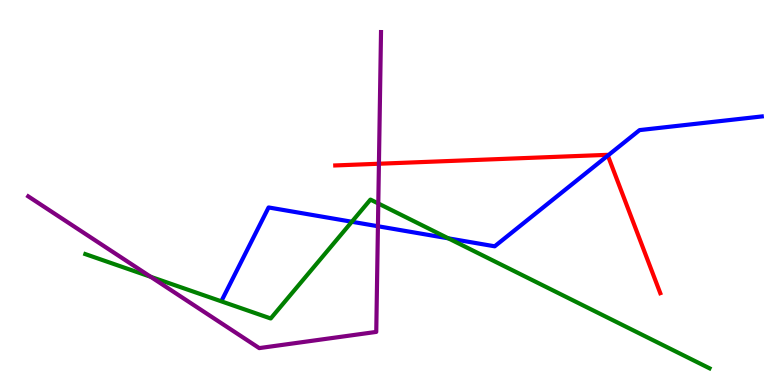[{'lines': ['blue', 'red'], 'intersections': [{'x': 7.84, 'y': 5.96}]}, {'lines': ['green', 'red'], 'intersections': []}, {'lines': ['purple', 'red'], 'intersections': [{'x': 4.89, 'y': 5.75}]}, {'lines': ['blue', 'green'], 'intersections': [{'x': 4.54, 'y': 4.24}, {'x': 5.79, 'y': 3.81}]}, {'lines': ['blue', 'purple'], 'intersections': [{'x': 4.88, 'y': 4.12}]}, {'lines': ['green', 'purple'], 'intersections': [{'x': 1.94, 'y': 2.81}, {'x': 4.88, 'y': 4.71}]}]